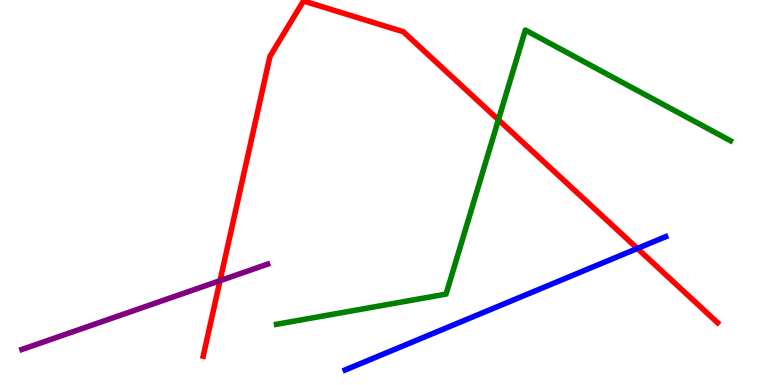[{'lines': ['blue', 'red'], 'intersections': [{'x': 8.22, 'y': 3.55}]}, {'lines': ['green', 'red'], 'intersections': [{'x': 6.43, 'y': 6.89}]}, {'lines': ['purple', 'red'], 'intersections': [{'x': 2.84, 'y': 2.71}]}, {'lines': ['blue', 'green'], 'intersections': []}, {'lines': ['blue', 'purple'], 'intersections': []}, {'lines': ['green', 'purple'], 'intersections': []}]